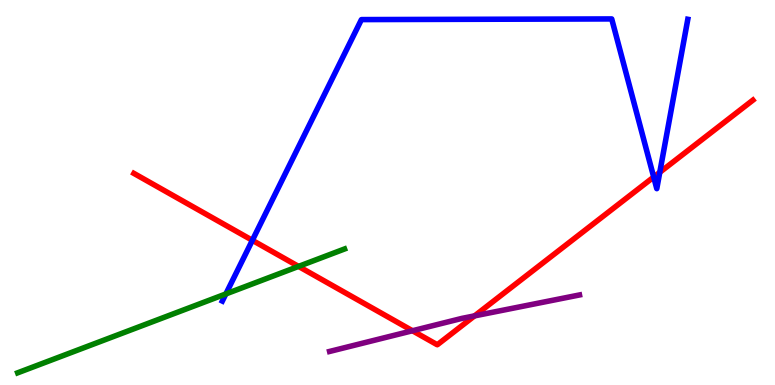[{'lines': ['blue', 'red'], 'intersections': [{'x': 3.26, 'y': 3.76}, {'x': 8.43, 'y': 5.4}, {'x': 8.51, 'y': 5.52}]}, {'lines': ['green', 'red'], 'intersections': [{'x': 3.85, 'y': 3.08}]}, {'lines': ['purple', 'red'], 'intersections': [{'x': 5.32, 'y': 1.41}, {'x': 6.12, 'y': 1.8}]}, {'lines': ['blue', 'green'], 'intersections': [{'x': 2.91, 'y': 2.37}]}, {'lines': ['blue', 'purple'], 'intersections': []}, {'lines': ['green', 'purple'], 'intersections': []}]